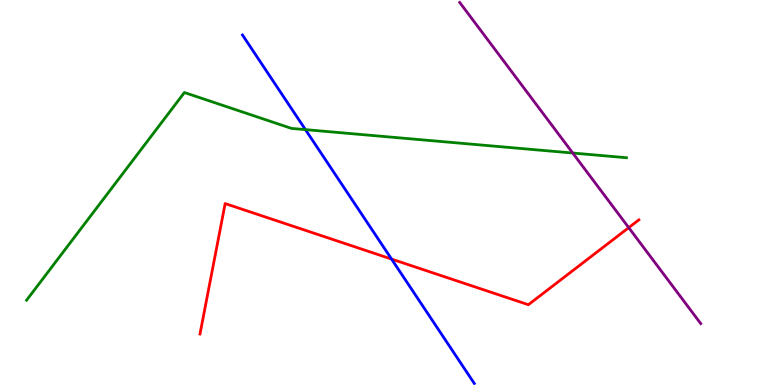[{'lines': ['blue', 'red'], 'intersections': [{'x': 5.05, 'y': 3.27}]}, {'lines': ['green', 'red'], 'intersections': []}, {'lines': ['purple', 'red'], 'intersections': [{'x': 8.11, 'y': 4.09}]}, {'lines': ['blue', 'green'], 'intersections': [{'x': 3.94, 'y': 6.63}]}, {'lines': ['blue', 'purple'], 'intersections': []}, {'lines': ['green', 'purple'], 'intersections': [{'x': 7.39, 'y': 6.03}]}]